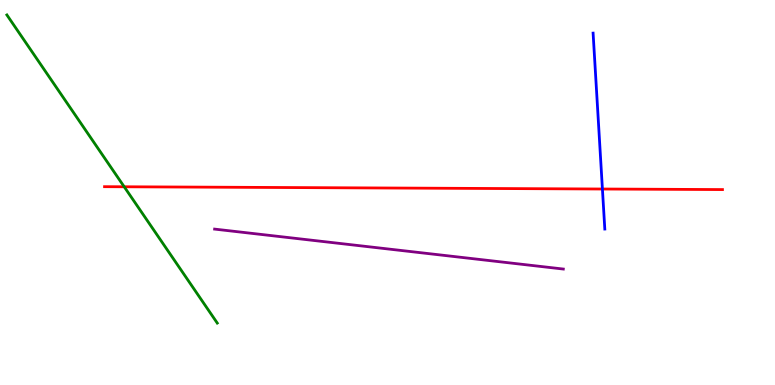[{'lines': ['blue', 'red'], 'intersections': [{'x': 7.77, 'y': 5.09}]}, {'lines': ['green', 'red'], 'intersections': [{'x': 1.6, 'y': 5.15}]}, {'lines': ['purple', 'red'], 'intersections': []}, {'lines': ['blue', 'green'], 'intersections': []}, {'lines': ['blue', 'purple'], 'intersections': []}, {'lines': ['green', 'purple'], 'intersections': []}]